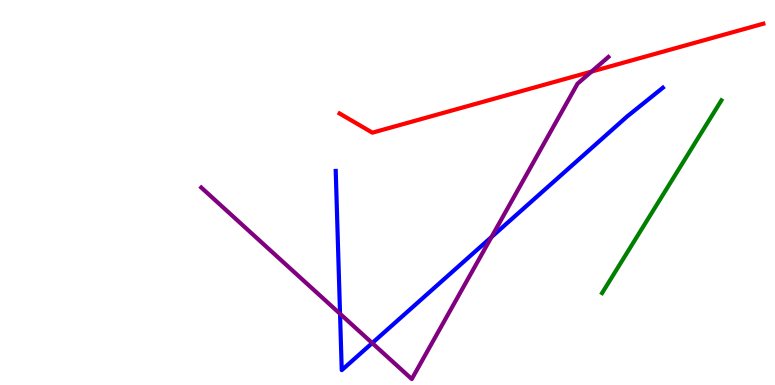[{'lines': ['blue', 'red'], 'intersections': []}, {'lines': ['green', 'red'], 'intersections': []}, {'lines': ['purple', 'red'], 'intersections': [{'x': 7.63, 'y': 8.14}]}, {'lines': ['blue', 'green'], 'intersections': []}, {'lines': ['blue', 'purple'], 'intersections': [{'x': 4.39, 'y': 1.85}, {'x': 4.8, 'y': 1.09}, {'x': 6.34, 'y': 3.84}]}, {'lines': ['green', 'purple'], 'intersections': []}]